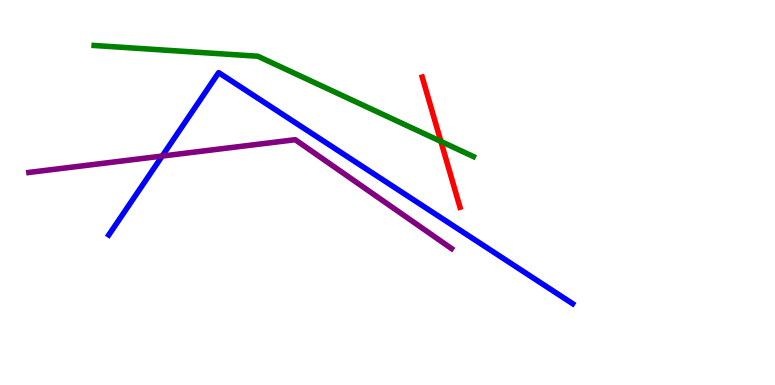[{'lines': ['blue', 'red'], 'intersections': []}, {'lines': ['green', 'red'], 'intersections': [{'x': 5.69, 'y': 6.33}]}, {'lines': ['purple', 'red'], 'intersections': []}, {'lines': ['blue', 'green'], 'intersections': []}, {'lines': ['blue', 'purple'], 'intersections': [{'x': 2.09, 'y': 5.95}]}, {'lines': ['green', 'purple'], 'intersections': []}]